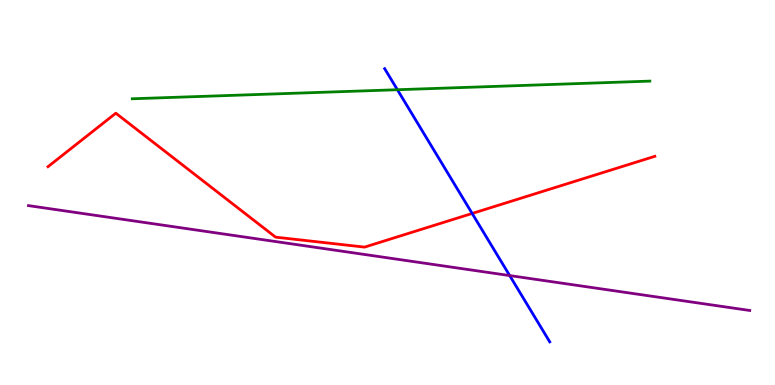[{'lines': ['blue', 'red'], 'intersections': [{'x': 6.09, 'y': 4.46}]}, {'lines': ['green', 'red'], 'intersections': []}, {'lines': ['purple', 'red'], 'intersections': []}, {'lines': ['blue', 'green'], 'intersections': [{'x': 5.13, 'y': 7.67}]}, {'lines': ['blue', 'purple'], 'intersections': [{'x': 6.58, 'y': 2.84}]}, {'lines': ['green', 'purple'], 'intersections': []}]